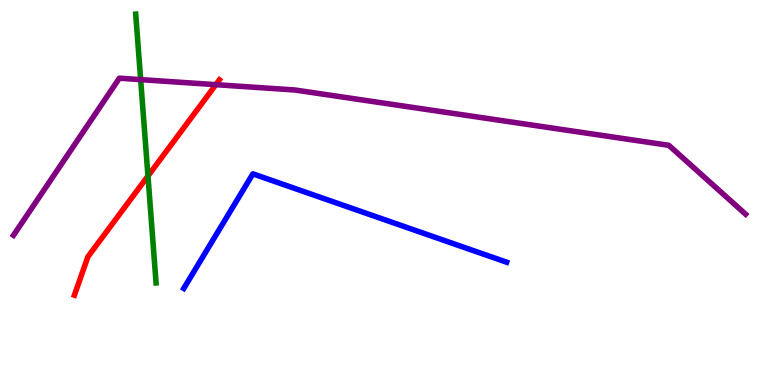[{'lines': ['blue', 'red'], 'intersections': []}, {'lines': ['green', 'red'], 'intersections': [{'x': 1.91, 'y': 5.43}]}, {'lines': ['purple', 'red'], 'intersections': [{'x': 2.79, 'y': 7.8}]}, {'lines': ['blue', 'green'], 'intersections': []}, {'lines': ['blue', 'purple'], 'intersections': []}, {'lines': ['green', 'purple'], 'intersections': [{'x': 1.81, 'y': 7.93}]}]